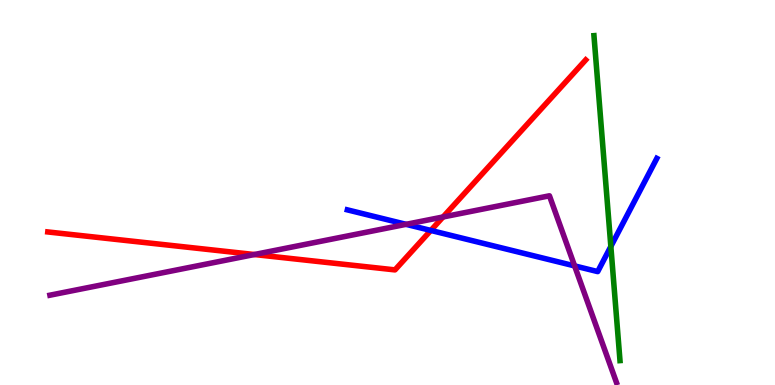[{'lines': ['blue', 'red'], 'intersections': [{'x': 5.56, 'y': 4.01}]}, {'lines': ['green', 'red'], 'intersections': []}, {'lines': ['purple', 'red'], 'intersections': [{'x': 3.28, 'y': 3.39}, {'x': 5.72, 'y': 4.36}]}, {'lines': ['blue', 'green'], 'intersections': [{'x': 7.88, 'y': 3.6}]}, {'lines': ['blue', 'purple'], 'intersections': [{'x': 5.24, 'y': 4.17}, {'x': 7.41, 'y': 3.09}]}, {'lines': ['green', 'purple'], 'intersections': []}]